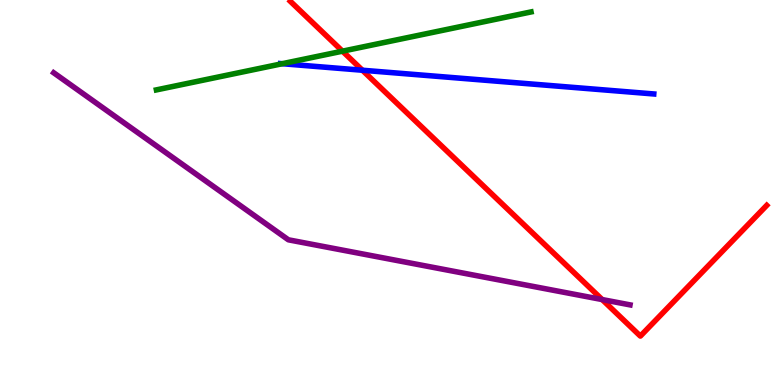[{'lines': ['blue', 'red'], 'intersections': [{'x': 4.68, 'y': 8.18}]}, {'lines': ['green', 'red'], 'intersections': [{'x': 4.42, 'y': 8.67}]}, {'lines': ['purple', 'red'], 'intersections': [{'x': 7.77, 'y': 2.22}]}, {'lines': ['blue', 'green'], 'intersections': [{'x': 3.64, 'y': 8.35}]}, {'lines': ['blue', 'purple'], 'intersections': []}, {'lines': ['green', 'purple'], 'intersections': []}]